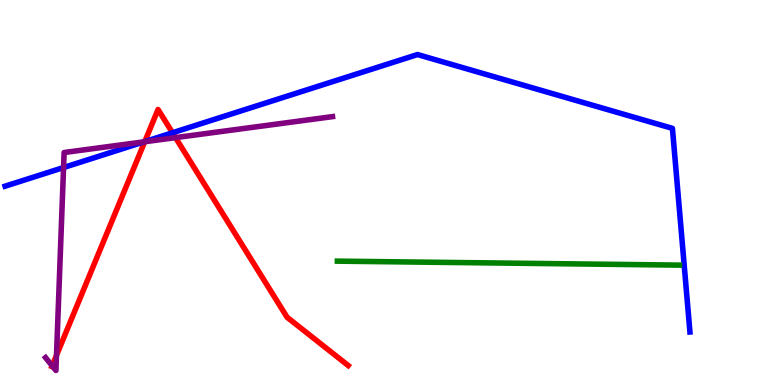[{'lines': ['blue', 'red'], 'intersections': [{'x': 1.87, 'y': 6.32}, {'x': 2.23, 'y': 6.55}]}, {'lines': ['green', 'red'], 'intersections': []}, {'lines': ['purple', 'red'], 'intersections': [{'x': 0.673, 'y': 0.499}, {'x': 0.729, 'y': 0.772}, {'x': 1.87, 'y': 6.32}, {'x': 2.26, 'y': 6.43}]}, {'lines': ['blue', 'green'], 'intersections': []}, {'lines': ['blue', 'purple'], 'intersections': [{'x': 0.82, 'y': 5.65}, {'x': 1.86, 'y': 6.32}]}, {'lines': ['green', 'purple'], 'intersections': []}]